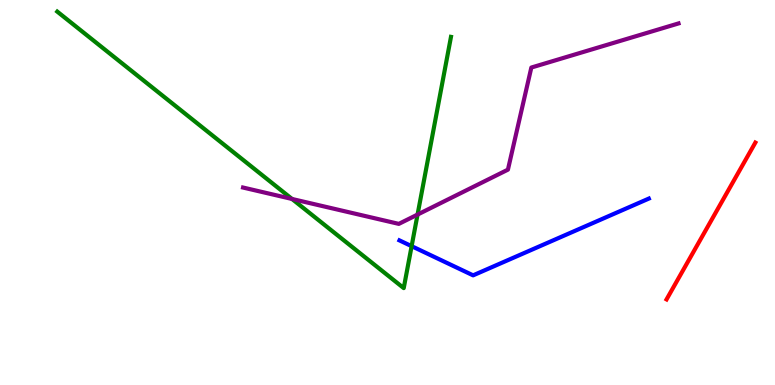[{'lines': ['blue', 'red'], 'intersections': []}, {'lines': ['green', 'red'], 'intersections': []}, {'lines': ['purple', 'red'], 'intersections': []}, {'lines': ['blue', 'green'], 'intersections': [{'x': 5.31, 'y': 3.61}]}, {'lines': ['blue', 'purple'], 'intersections': []}, {'lines': ['green', 'purple'], 'intersections': [{'x': 3.77, 'y': 4.83}, {'x': 5.39, 'y': 4.43}]}]